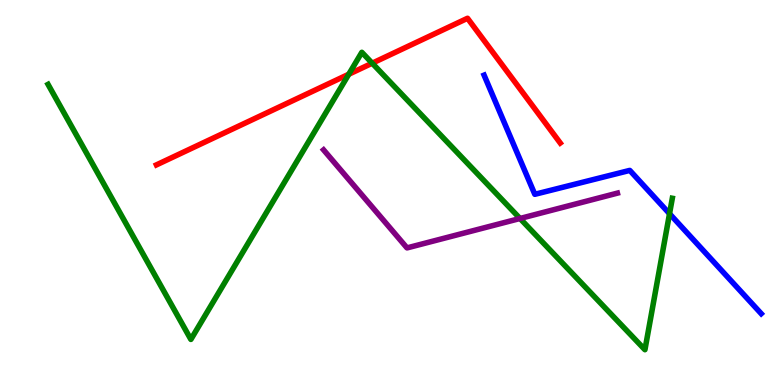[{'lines': ['blue', 'red'], 'intersections': []}, {'lines': ['green', 'red'], 'intersections': [{'x': 4.5, 'y': 8.07}, {'x': 4.8, 'y': 8.36}]}, {'lines': ['purple', 'red'], 'intersections': []}, {'lines': ['blue', 'green'], 'intersections': [{'x': 8.64, 'y': 4.45}]}, {'lines': ['blue', 'purple'], 'intersections': []}, {'lines': ['green', 'purple'], 'intersections': [{'x': 6.71, 'y': 4.33}]}]